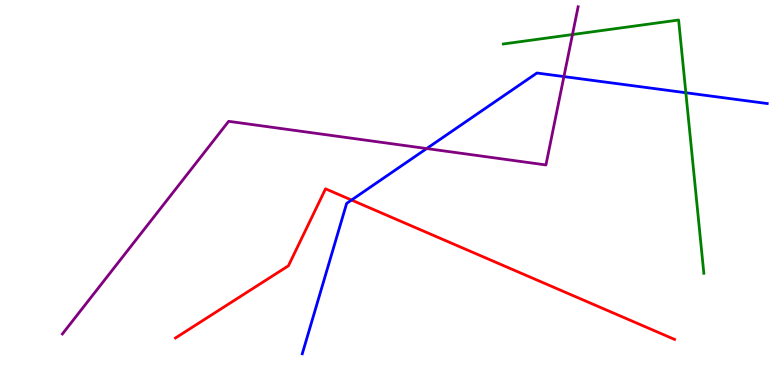[{'lines': ['blue', 'red'], 'intersections': [{'x': 4.54, 'y': 4.8}]}, {'lines': ['green', 'red'], 'intersections': []}, {'lines': ['purple', 'red'], 'intersections': []}, {'lines': ['blue', 'green'], 'intersections': [{'x': 8.85, 'y': 7.59}]}, {'lines': ['blue', 'purple'], 'intersections': [{'x': 5.51, 'y': 6.14}, {'x': 7.28, 'y': 8.01}]}, {'lines': ['green', 'purple'], 'intersections': [{'x': 7.39, 'y': 9.1}]}]